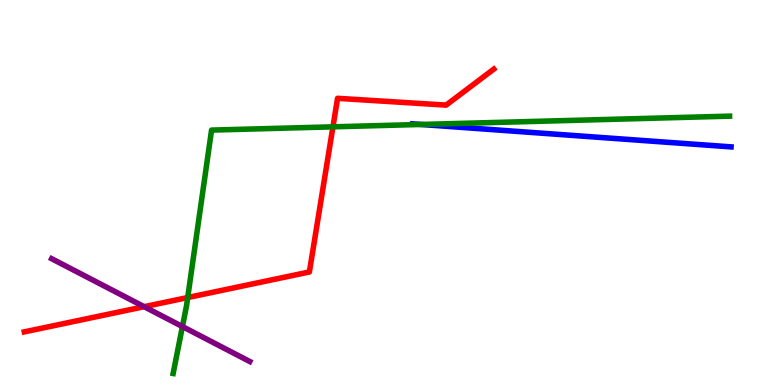[{'lines': ['blue', 'red'], 'intersections': []}, {'lines': ['green', 'red'], 'intersections': [{'x': 2.42, 'y': 2.27}, {'x': 4.3, 'y': 6.71}]}, {'lines': ['purple', 'red'], 'intersections': [{'x': 1.86, 'y': 2.03}]}, {'lines': ['blue', 'green'], 'intersections': [{'x': 5.43, 'y': 6.77}]}, {'lines': ['blue', 'purple'], 'intersections': []}, {'lines': ['green', 'purple'], 'intersections': [{'x': 2.35, 'y': 1.52}]}]